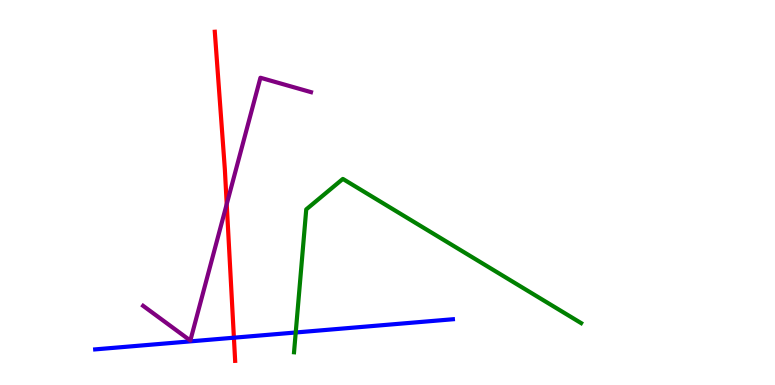[{'lines': ['blue', 'red'], 'intersections': [{'x': 3.02, 'y': 1.23}]}, {'lines': ['green', 'red'], 'intersections': []}, {'lines': ['purple', 'red'], 'intersections': [{'x': 2.93, 'y': 4.7}]}, {'lines': ['blue', 'green'], 'intersections': [{'x': 3.82, 'y': 1.36}]}, {'lines': ['blue', 'purple'], 'intersections': []}, {'lines': ['green', 'purple'], 'intersections': []}]